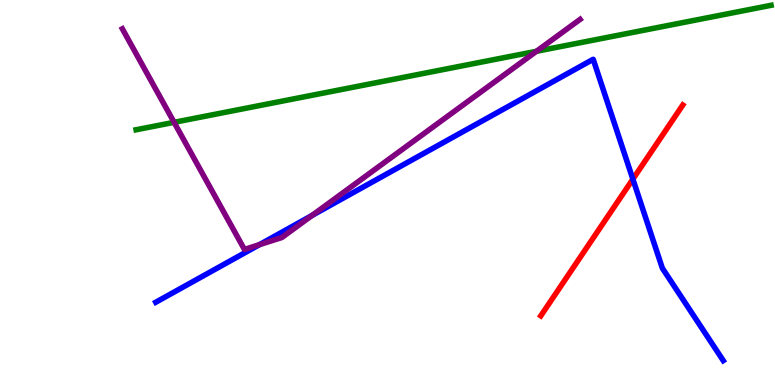[{'lines': ['blue', 'red'], 'intersections': [{'x': 8.17, 'y': 5.35}]}, {'lines': ['green', 'red'], 'intersections': []}, {'lines': ['purple', 'red'], 'intersections': []}, {'lines': ['blue', 'green'], 'intersections': []}, {'lines': ['blue', 'purple'], 'intersections': [{'x': 3.35, 'y': 3.64}, {'x': 4.03, 'y': 4.4}]}, {'lines': ['green', 'purple'], 'intersections': [{'x': 2.25, 'y': 6.82}, {'x': 6.92, 'y': 8.67}]}]